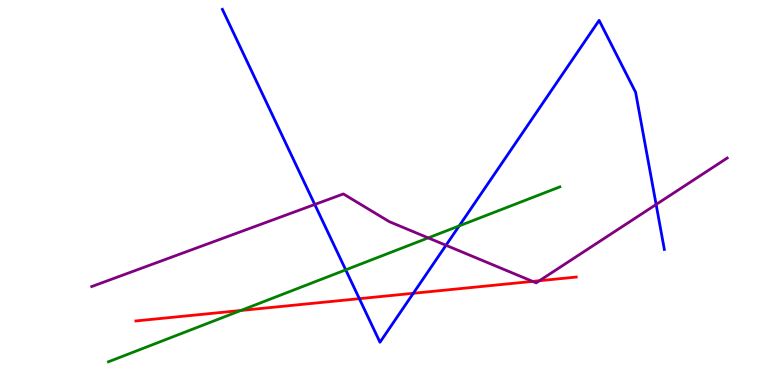[{'lines': ['blue', 'red'], 'intersections': [{'x': 4.64, 'y': 2.24}, {'x': 5.33, 'y': 2.38}]}, {'lines': ['green', 'red'], 'intersections': [{'x': 3.11, 'y': 1.94}]}, {'lines': ['purple', 'red'], 'intersections': [{'x': 6.87, 'y': 2.69}, {'x': 6.96, 'y': 2.71}]}, {'lines': ['blue', 'green'], 'intersections': [{'x': 4.46, 'y': 2.99}, {'x': 5.93, 'y': 4.13}]}, {'lines': ['blue', 'purple'], 'intersections': [{'x': 4.06, 'y': 4.69}, {'x': 5.75, 'y': 3.63}, {'x': 8.47, 'y': 4.69}]}, {'lines': ['green', 'purple'], 'intersections': [{'x': 5.53, 'y': 3.82}]}]